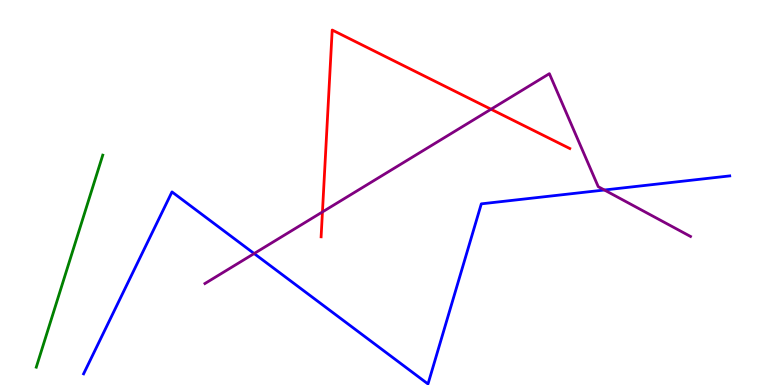[{'lines': ['blue', 'red'], 'intersections': []}, {'lines': ['green', 'red'], 'intersections': []}, {'lines': ['purple', 'red'], 'intersections': [{'x': 4.16, 'y': 4.5}, {'x': 6.34, 'y': 7.16}]}, {'lines': ['blue', 'green'], 'intersections': []}, {'lines': ['blue', 'purple'], 'intersections': [{'x': 3.28, 'y': 3.41}, {'x': 7.8, 'y': 5.06}]}, {'lines': ['green', 'purple'], 'intersections': []}]